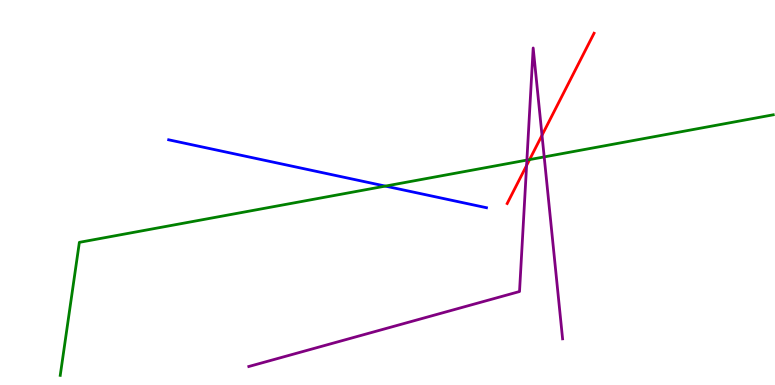[{'lines': ['blue', 'red'], 'intersections': []}, {'lines': ['green', 'red'], 'intersections': [{'x': 6.83, 'y': 5.85}]}, {'lines': ['purple', 'red'], 'intersections': [{'x': 6.79, 'y': 5.7}, {'x': 6.99, 'y': 6.49}]}, {'lines': ['blue', 'green'], 'intersections': [{'x': 4.97, 'y': 5.17}]}, {'lines': ['blue', 'purple'], 'intersections': []}, {'lines': ['green', 'purple'], 'intersections': [{'x': 6.8, 'y': 5.84}, {'x': 7.02, 'y': 5.92}]}]